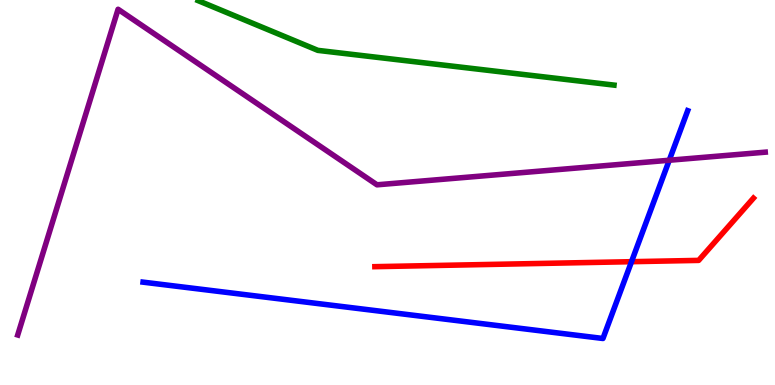[{'lines': ['blue', 'red'], 'intersections': [{'x': 8.15, 'y': 3.2}]}, {'lines': ['green', 'red'], 'intersections': []}, {'lines': ['purple', 'red'], 'intersections': []}, {'lines': ['blue', 'green'], 'intersections': []}, {'lines': ['blue', 'purple'], 'intersections': [{'x': 8.64, 'y': 5.84}]}, {'lines': ['green', 'purple'], 'intersections': []}]